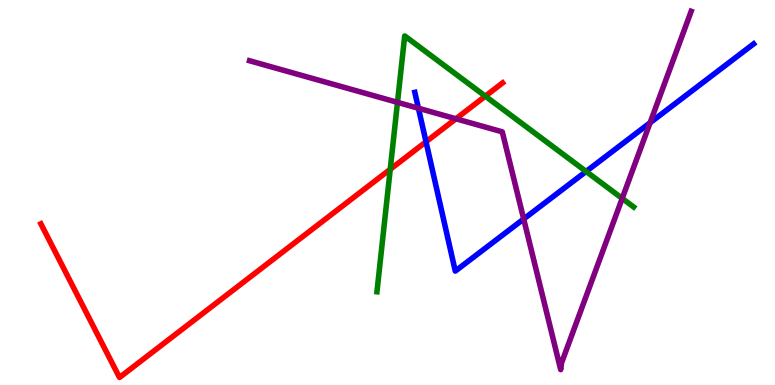[{'lines': ['blue', 'red'], 'intersections': [{'x': 5.5, 'y': 6.32}]}, {'lines': ['green', 'red'], 'intersections': [{'x': 5.04, 'y': 5.6}, {'x': 6.26, 'y': 7.5}]}, {'lines': ['purple', 'red'], 'intersections': [{'x': 5.88, 'y': 6.91}]}, {'lines': ['blue', 'green'], 'intersections': [{'x': 7.56, 'y': 5.55}]}, {'lines': ['blue', 'purple'], 'intersections': [{'x': 5.4, 'y': 7.19}, {'x': 6.76, 'y': 4.31}, {'x': 8.39, 'y': 6.81}]}, {'lines': ['green', 'purple'], 'intersections': [{'x': 5.13, 'y': 7.34}, {'x': 8.03, 'y': 4.85}]}]